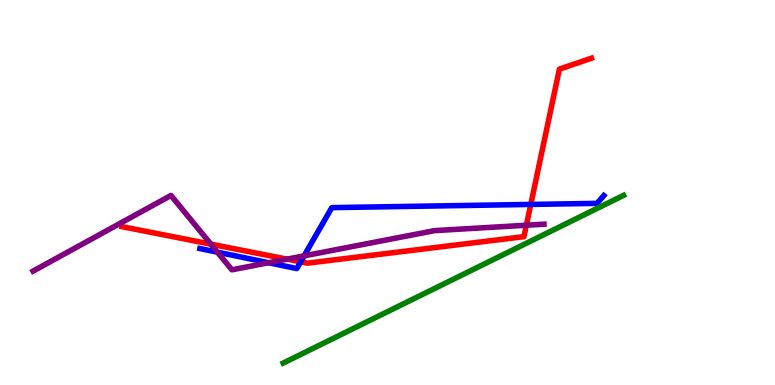[{'lines': ['blue', 'red'], 'intersections': [{'x': 3.88, 'y': 3.2}, {'x': 6.85, 'y': 4.69}]}, {'lines': ['green', 'red'], 'intersections': []}, {'lines': ['purple', 'red'], 'intersections': [{'x': 2.72, 'y': 3.66}, {'x': 3.7, 'y': 3.27}, {'x': 6.79, 'y': 4.15}]}, {'lines': ['blue', 'green'], 'intersections': []}, {'lines': ['blue', 'purple'], 'intersections': [{'x': 2.81, 'y': 3.45}, {'x': 3.47, 'y': 3.18}, {'x': 3.92, 'y': 3.35}]}, {'lines': ['green', 'purple'], 'intersections': []}]